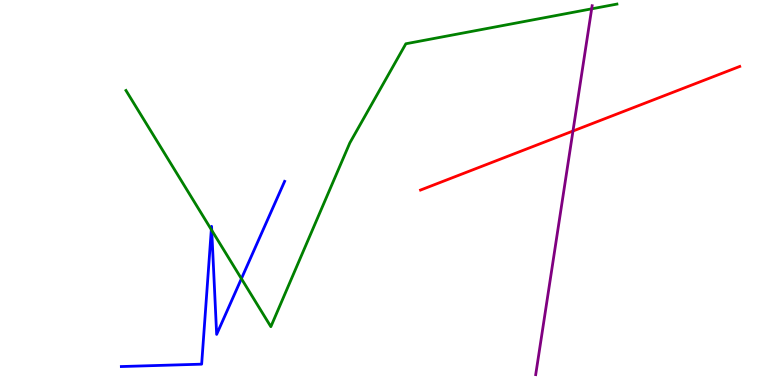[{'lines': ['blue', 'red'], 'intersections': []}, {'lines': ['green', 'red'], 'intersections': []}, {'lines': ['purple', 'red'], 'intersections': [{'x': 7.39, 'y': 6.6}]}, {'lines': ['blue', 'green'], 'intersections': [{'x': 2.73, 'y': 4.04}, {'x': 2.73, 'y': 4.02}, {'x': 3.11, 'y': 2.76}]}, {'lines': ['blue', 'purple'], 'intersections': []}, {'lines': ['green', 'purple'], 'intersections': [{'x': 7.63, 'y': 9.77}]}]